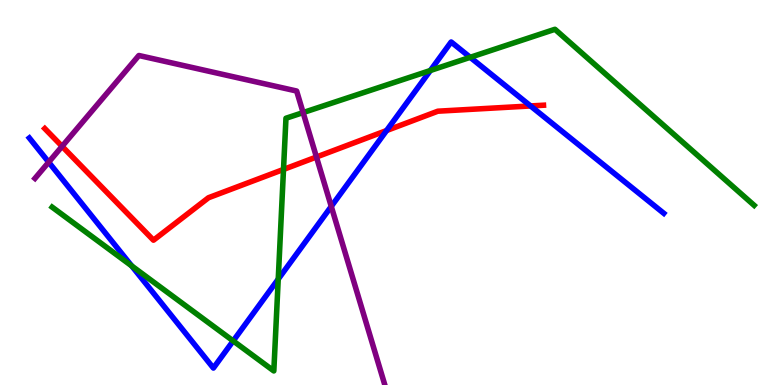[{'lines': ['blue', 'red'], 'intersections': [{'x': 4.99, 'y': 6.61}, {'x': 6.85, 'y': 7.25}]}, {'lines': ['green', 'red'], 'intersections': [{'x': 3.66, 'y': 5.6}]}, {'lines': ['purple', 'red'], 'intersections': [{'x': 0.801, 'y': 6.2}, {'x': 4.08, 'y': 5.92}]}, {'lines': ['blue', 'green'], 'intersections': [{'x': 1.7, 'y': 3.09}, {'x': 3.01, 'y': 1.15}, {'x': 3.59, 'y': 2.75}, {'x': 5.55, 'y': 8.17}, {'x': 6.07, 'y': 8.51}]}, {'lines': ['blue', 'purple'], 'intersections': [{'x': 0.628, 'y': 5.79}, {'x': 4.27, 'y': 4.64}]}, {'lines': ['green', 'purple'], 'intersections': [{'x': 3.91, 'y': 7.08}]}]